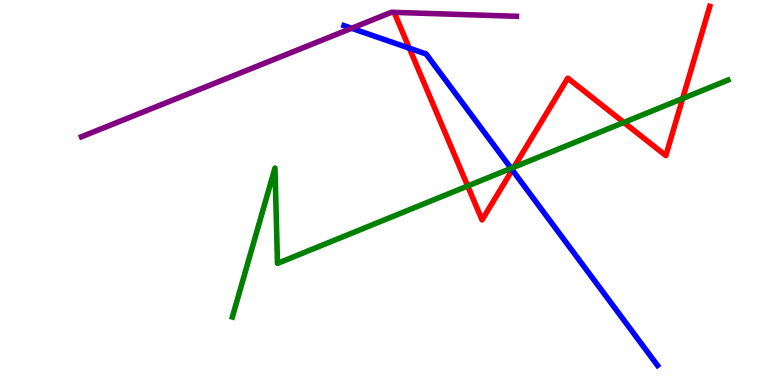[{'lines': ['blue', 'red'], 'intersections': [{'x': 5.28, 'y': 8.75}, {'x': 6.61, 'y': 5.59}]}, {'lines': ['green', 'red'], 'intersections': [{'x': 6.03, 'y': 5.17}, {'x': 6.63, 'y': 5.66}, {'x': 8.05, 'y': 6.82}, {'x': 8.81, 'y': 7.44}]}, {'lines': ['purple', 'red'], 'intersections': []}, {'lines': ['blue', 'green'], 'intersections': [{'x': 6.59, 'y': 5.63}]}, {'lines': ['blue', 'purple'], 'intersections': [{'x': 4.54, 'y': 9.27}]}, {'lines': ['green', 'purple'], 'intersections': []}]